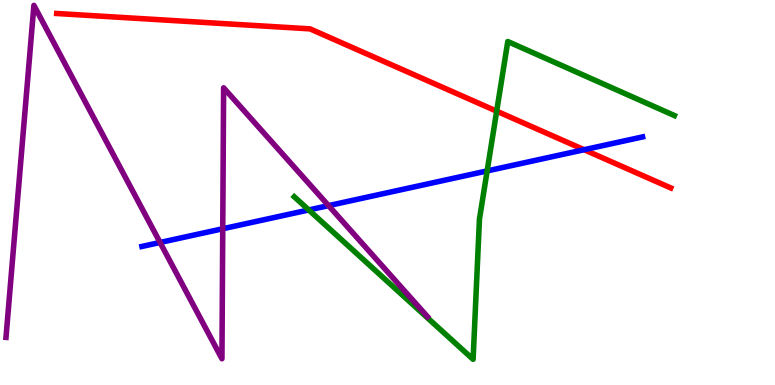[{'lines': ['blue', 'red'], 'intersections': [{'x': 7.54, 'y': 6.11}]}, {'lines': ['green', 'red'], 'intersections': [{'x': 6.41, 'y': 7.11}]}, {'lines': ['purple', 'red'], 'intersections': []}, {'lines': ['blue', 'green'], 'intersections': [{'x': 3.98, 'y': 4.55}, {'x': 6.29, 'y': 5.56}]}, {'lines': ['blue', 'purple'], 'intersections': [{'x': 2.07, 'y': 3.7}, {'x': 2.87, 'y': 4.06}, {'x': 4.24, 'y': 4.66}]}, {'lines': ['green', 'purple'], 'intersections': []}]